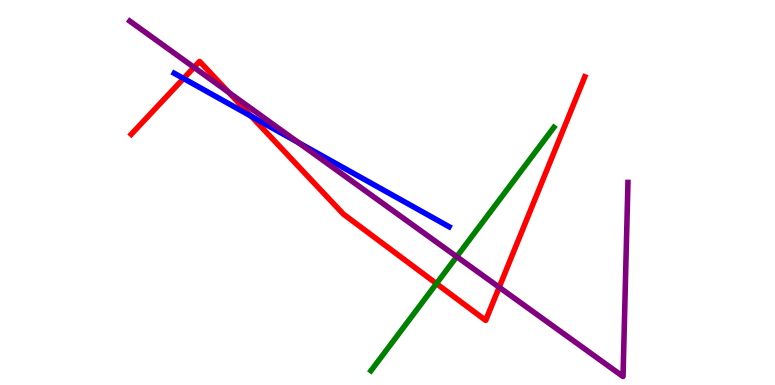[{'lines': ['blue', 'red'], 'intersections': [{'x': 2.37, 'y': 7.96}, {'x': 3.24, 'y': 6.98}]}, {'lines': ['green', 'red'], 'intersections': [{'x': 5.63, 'y': 2.63}]}, {'lines': ['purple', 'red'], 'intersections': [{'x': 2.5, 'y': 8.25}, {'x': 2.95, 'y': 7.6}, {'x': 6.44, 'y': 2.54}]}, {'lines': ['blue', 'green'], 'intersections': []}, {'lines': ['blue', 'purple'], 'intersections': [{'x': 3.85, 'y': 6.3}]}, {'lines': ['green', 'purple'], 'intersections': [{'x': 5.89, 'y': 3.33}]}]